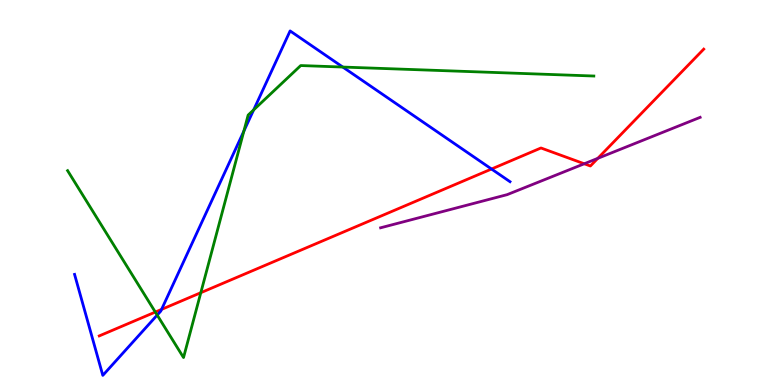[{'lines': ['blue', 'red'], 'intersections': [{'x': 2.08, 'y': 1.96}, {'x': 6.34, 'y': 5.61}]}, {'lines': ['green', 'red'], 'intersections': [{'x': 2.0, 'y': 1.89}, {'x': 2.59, 'y': 2.4}]}, {'lines': ['purple', 'red'], 'intersections': [{'x': 7.54, 'y': 5.75}, {'x': 7.71, 'y': 5.89}]}, {'lines': ['blue', 'green'], 'intersections': [{'x': 2.03, 'y': 1.82}, {'x': 3.15, 'y': 6.59}, {'x': 3.27, 'y': 7.15}, {'x': 4.42, 'y': 8.26}]}, {'lines': ['blue', 'purple'], 'intersections': []}, {'lines': ['green', 'purple'], 'intersections': []}]